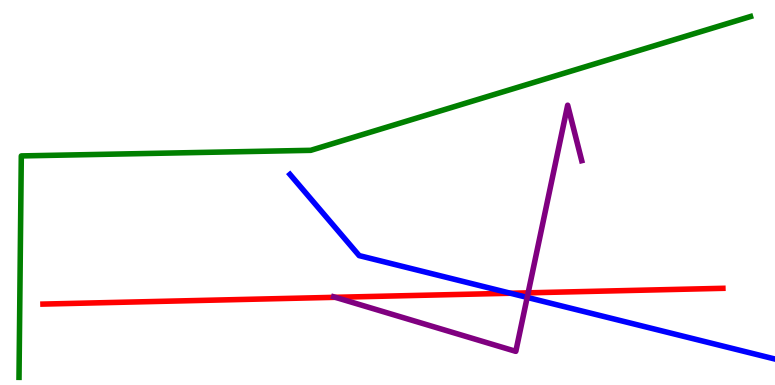[{'lines': ['blue', 'red'], 'intersections': [{'x': 6.59, 'y': 2.38}]}, {'lines': ['green', 'red'], 'intersections': []}, {'lines': ['purple', 'red'], 'intersections': [{'x': 4.33, 'y': 2.28}, {'x': 6.81, 'y': 2.39}]}, {'lines': ['blue', 'green'], 'intersections': []}, {'lines': ['blue', 'purple'], 'intersections': [{'x': 6.8, 'y': 2.28}]}, {'lines': ['green', 'purple'], 'intersections': []}]